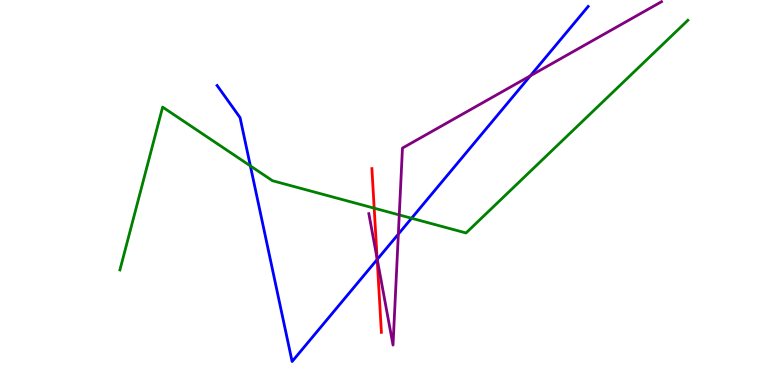[{'lines': ['blue', 'red'], 'intersections': [{'x': 4.87, 'y': 3.26}]}, {'lines': ['green', 'red'], 'intersections': [{'x': 4.83, 'y': 4.59}]}, {'lines': ['purple', 'red'], 'intersections': [{'x': 4.87, 'y': 3.28}]}, {'lines': ['blue', 'green'], 'intersections': [{'x': 3.23, 'y': 5.69}, {'x': 5.31, 'y': 4.33}]}, {'lines': ['blue', 'purple'], 'intersections': [{'x': 4.87, 'y': 3.26}, {'x': 5.14, 'y': 3.92}, {'x': 6.84, 'y': 8.03}]}, {'lines': ['green', 'purple'], 'intersections': [{'x': 5.15, 'y': 4.42}]}]